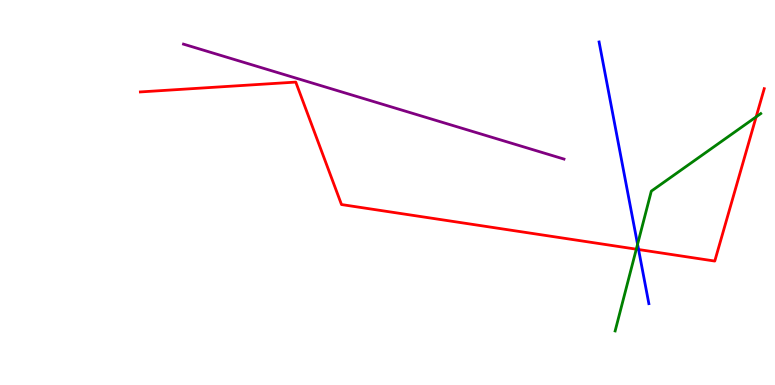[{'lines': ['blue', 'red'], 'intersections': [{'x': 8.24, 'y': 3.52}]}, {'lines': ['green', 'red'], 'intersections': [{'x': 8.21, 'y': 3.53}, {'x': 9.76, 'y': 6.96}]}, {'lines': ['purple', 'red'], 'intersections': []}, {'lines': ['blue', 'green'], 'intersections': [{'x': 8.23, 'y': 3.66}]}, {'lines': ['blue', 'purple'], 'intersections': []}, {'lines': ['green', 'purple'], 'intersections': []}]